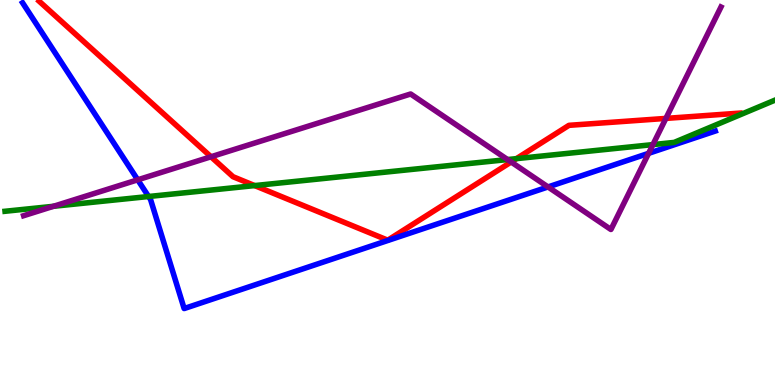[{'lines': ['blue', 'red'], 'intersections': []}, {'lines': ['green', 'red'], 'intersections': [{'x': 3.29, 'y': 5.18}, {'x': 6.66, 'y': 5.88}]}, {'lines': ['purple', 'red'], 'intersections': [{'x': 2.72, 'y': 5.93}, {'x': 6.6, 'y': 5.79}, {'x': 8.59, 'y': 6.92}]}, {'lines': ['blue', 'green'], 'intersections': [{'x': 1.92, 'y': 4.9}]}, {'lines': ['blue', 'purple'], 'intersections': [{'x': 1.78, 'y': 5.33}, {'x': 7.07, 'y': 5.14}, {'x': 8.37, 'y': 6.02}]}, {'lines': ['green', 'purple'], 'intersections': [{'x': 0.69, 'y': 4.64}, {'x': 6.55, 'y': 5.86}, {'x': 8.42, 'y': 6.24}]}]